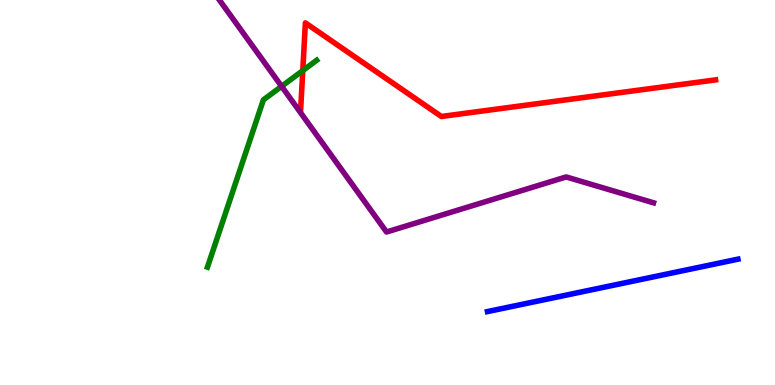[{'lines': ['blue', 'red'], 'intersections': []}, {'lines': ['green', 'red'], 'intersections': [{'x': 3.91, 'y': 8.17}]}, {'lines': ['purple', 'red'], 'intersections': []}, {'lines': ['blue', 'green'], 'intersections': []}, {'lines': ['blue', 'purple'], 'intersections': []}, {'lines': ['green', 'purple'], 'intersections': [{'x': 3.63, 'y': 7.76}]}]